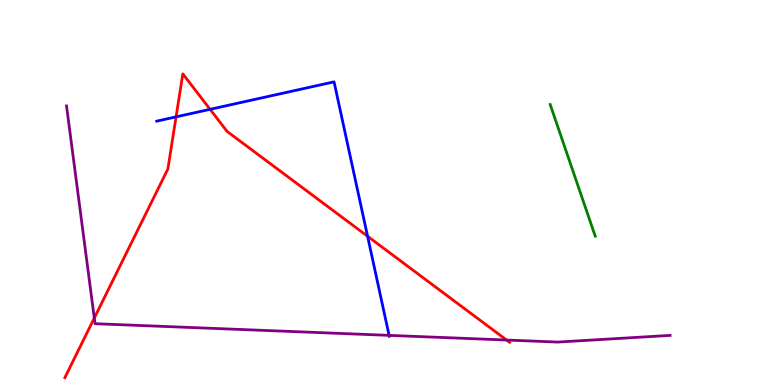[{'lines': ['blue', 'red'], 'intersections': [{'x': 2.27, 'y': 6.96}, {'x': 2.71, 'y': 7.16}, {'x': 4.74, 'y': 3.86}]}, {'lines': ['green', 'red'], 'intersections': []}, {'lines': ['purple', 'red'], 'intersections': [{'x': 1.22, 'y': 1.74}, {'x': 6.54, 'y': 1.17}]}, {'lines': ['blue', 'green'], 'intersections': []}, {'lines': ['blue', 'purple'], 'intersections': [{'x': 5.02, 'y': 1.29}]}, {'lines': ['green', 'purple'], 'intersections': []}]